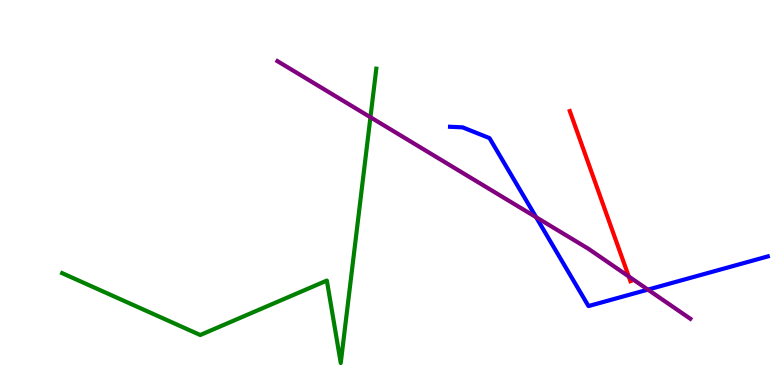[{'lines': ['blue', 'red'], 'intersections': []}, {'lines': ['green', 'red'], 'intersections': []}, {'lines': ['purple', 'red'], 'intersections': [{'x': 8.11, 'y': 2.82}]}, {'lines': ['blue', 'green'], 'intersections': []}, {'lines': ['blue', 'purple'], 'intersections': [{'x': 6.92, 'y': 4.36}, {'x': 8.36, 'y': 2.48}]}, {'lines': ['green', 'purple'], 'intersections': [{'x': 4.78, 'y': 6.95}]}]